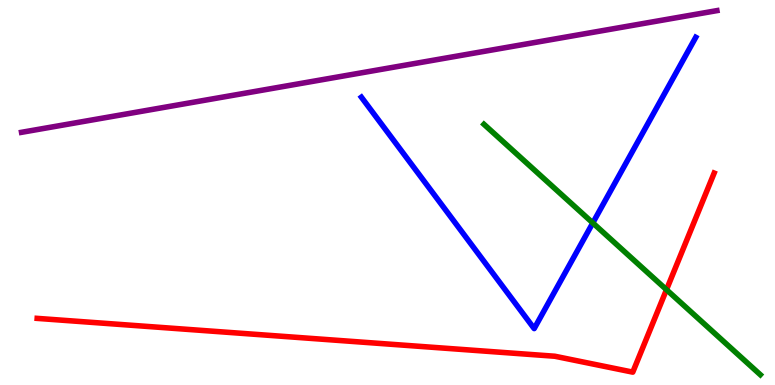[{'lines': ['blue', 'red'], 'intersections': []}, {'lines': ['green', 'red'], 'intersections': [{'x': 8.6, 'y': 2.48}]}, {'lines': ['purple', 'red'], 'intersections': []}, {'lines': ['blue', 'green'], 'intersections': [{'x': 7.65, 'y': 4.21}]}, {'lines': ['blue', 'purple'], 'intersections': []}, {'lines': ['green', 'purple'], 'intersections': []}]